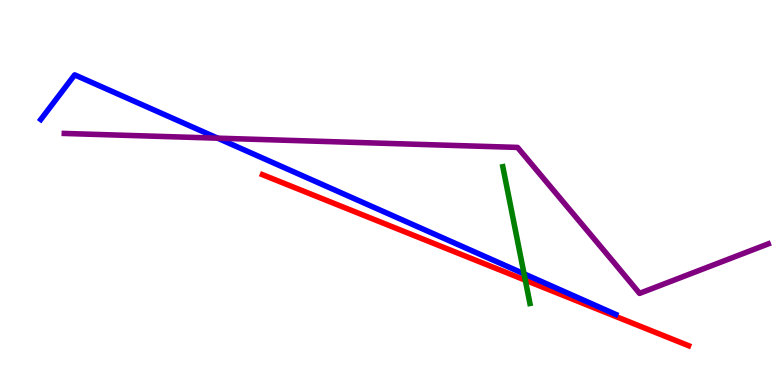[{'lines': ['blue', 'red'], 'intersections': []}, {'lines': ['green', 'red'], 'intersections': [{'x': 6.78, 'y': 2.72}]}, {'lines': ['purple', 'red'], 'intersections': []}, {'lines': ['blue', 'green'], 'intersections': [{'x': 6.76, 'y': 2.89}]}, {'lines': ['blue', 'purple'], 'intersections': [{'x': 2.81, 'y': 6.41}]}, {'lines': ['green', 'purple'], 'intersections': []}]